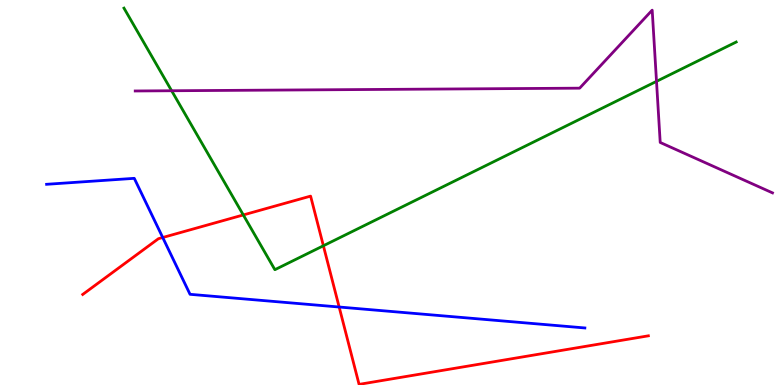[{'lines': ['blue', 'red'], 'intersections': [{'x': 2.1, 'y': 3.83}, {'x': 4.38, 'y': 2.03}]}, {'lines': ['green', 'red'], 'intersections': [{'x': 3.14, 'y': 4.42}, {'x': 4.17, 'y': 3.62}]}, {'lines': ['purple', 'red'], 'intersections': []}, {'lines': ['blue', 'green'], 'intersections': []}, {'lines': ['blue', 'purple'], 'intersections': []}, {'lines': ['green', 'purple'], 'intersections': [{'x': 2.21, 'y': 7.64}, {'x': 8.47, 'y': 7.89}]}]